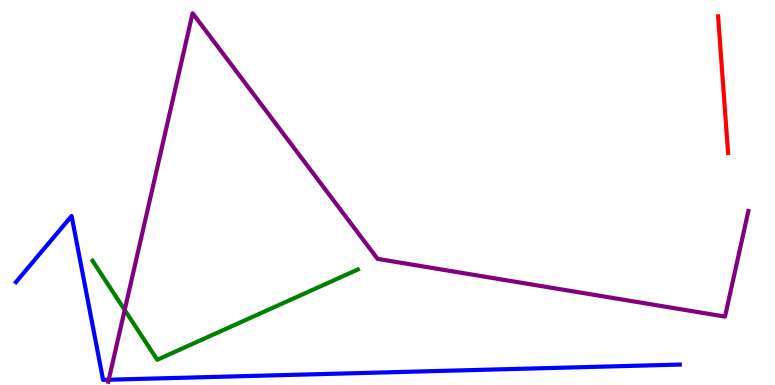[{'lines': ['blue', 'red'], 'intersections': []}, {'lines': ['green', 'red'], 'intersections': []}, {'lines': ['purple', 'red'], 'intersections': []}, {'lines': ['blue', 'green'], 'intersections': []}, {'lines': ['blue', 'purple'], 'intersections': [{'x': 1.4, 'y': 0.137}]}, {'lines': ['green', 'purple'], 'intersections': [{'x': 1.61, 'y': 1.95}]}]